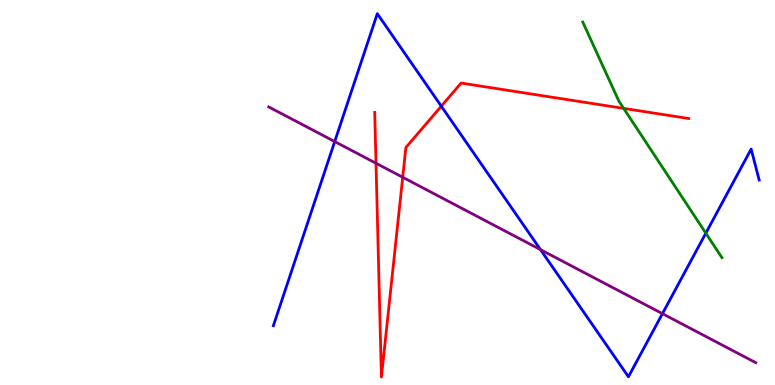[{'lines': ['blue', 'red'], 'intersections': [{'x': 5.69, 'y': 7.24}]}, {'lines': ['green', 'red'], 'intersections': [{'x': 8.05, 'y': 7.18}]}, {'lines': ['purple', 'red'], 'intersections': [{'x': 4.85, 'y': 5.76}, {'x': 5.2, 'y': 5.4}]}, {'lines': ['blue', 'green'], 'intersections': [{'x': 9.11, 'y': 3.94}]}, {'lines': ['blue', 'purple'], 'intersections': [{'x': 4.32, 'y': 6.32}, {'x': 6.97, 'y': 3.52}, {'x': 8.55, 'y': 1.85}]}, {'lines': ['green', 'purple'], 'intersections': []}]